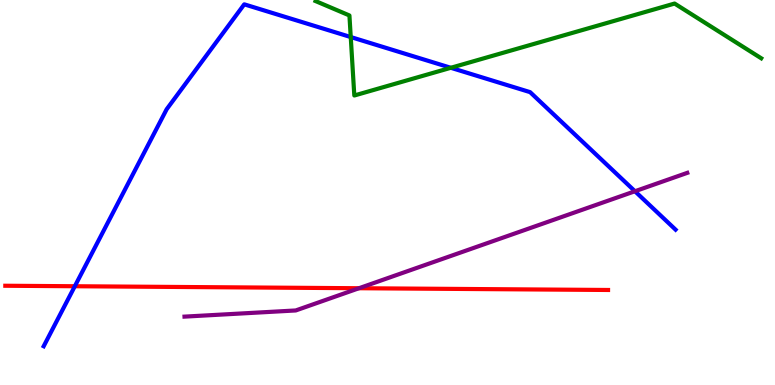[{'lines': ['blue', 'red'], 'intersections': [{'x': 0.965, 'y': 2.57}]}, {'lines': ['green', 'red'], 'intersections': []}, {'lines': ['purple', 'red'], 'intersections': [{'x': 4.63, 'y': 2.51}]}, {'lines': ['blue', 'green'], 'intersections': [{'x': 4.53, 'y': 9.04}, {'x': 5.82, 'y': 8.24}]}, {'lines': ['blue', 'purple'], 'intersections': [{'x': 8.19, 'y': 5.03}]}, {'lines': ['green', 'purple'], 'intersections': []}]